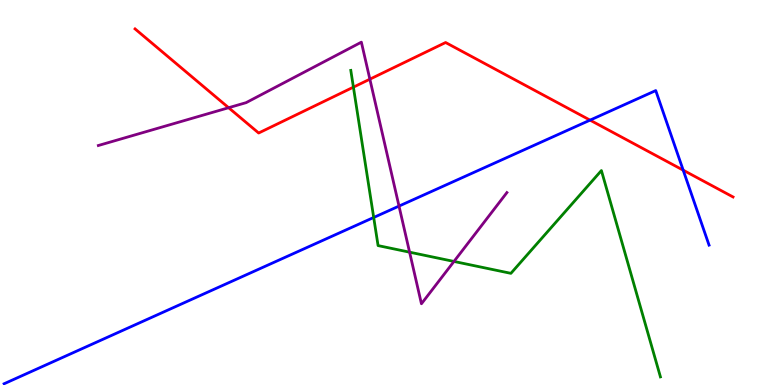[{'lines': ['blue', 'red'], 'intersections': [{'x': 7.61, 'y': 6.88}, {'x': 8.82, 'y': 5.58}]}, {'lines': ['green', 'red'], 'intersections': [{'x': 4.56, 'y': 7.74}]}, {'lines': ['purple', 'red'], 'intersections': [{'x': 2.95, 'y': 7.2}, {'x': 4.77, 'y': 7.94}]}, {'lines': ['blue', 'green'], 'intersections': [{'x': 4.82, 'y': 4.35}]}, {'lines': ['blue', 'purple'], 'intersections': [{'x': 5.15, 'y': 4.65}]}, {'lines': ['green', 'purple'], 'intersections': [{'x': 5.29, 'y': 3.45}, {'x': 5.86, 'y': 3.21}]}]